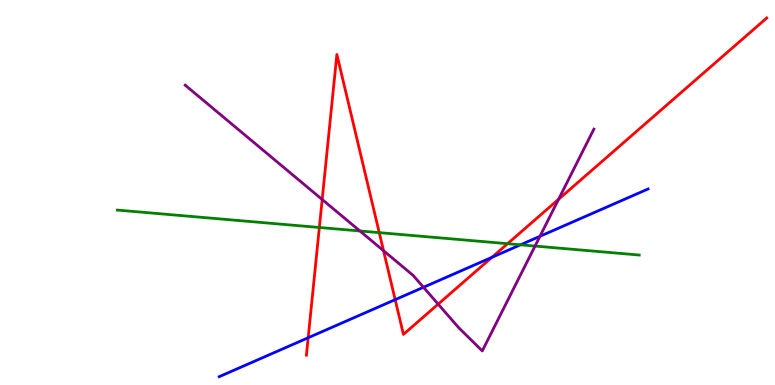[{'lines': ['blue', 'red'], 'intersections': [{'x': 3.98, 'y': 1.23}, {'x': 5.1, 'y': 2.22}, {'x': 6.35, 'y': 3.32}]}, {'lines': ['green', 'red'], 'intersections': [{'x': 4.12, 'y': 4.09}, {'x': 4.89, 'y': 3.96}, {'x': 6.55, 'y': 3.67}]}, {'lines': ['purple', 'red'], 'intersections': [{'x': 4.16, 'y': 4.82}, {'x': 4.95, 'y': 3.49}, {'x': 5.65, 'y': 2.1}, {'x': 7.21, 'y': 4.82}]}, {'lines': ['blue', 'green'], 'intersections': [{'x': 6.72, 'y': 3.64}]}, {'lines': ['blue', 'purple'], 'intersections': [{'x': 5.46, 'y': 2.54}, {'x': 6.97, 'y': 3.86}]}, {'lines': ['green', 'purple'], 'intersections': [{'x': 4.64, 'y': 4.0}, {'x': 6.9, 'y': 3.61}]}]